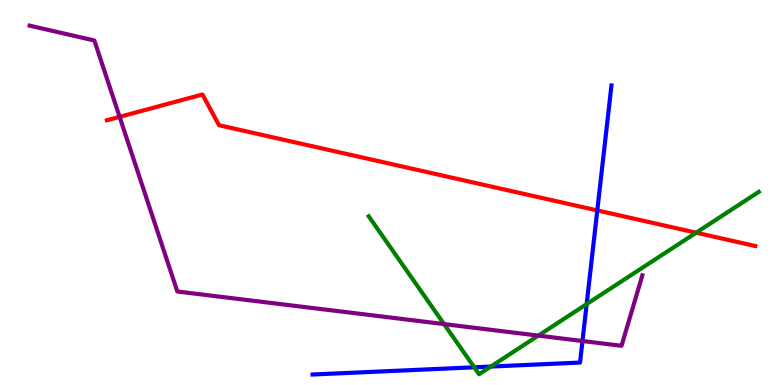[{'lines': ['blue', 'red'], 'intersections': [{'x': 7.71, 'y': 4.53}]}, {'lines': ['green', 'red'], 'intersections': [{'x': 8.98, 'y': 3.96}]}, {'lines': ['purple', 'red'], 'intersections': [{'x': 1.54, 'y': 6.96}]}, {'lines': ['blue', 'green'], 'intersections': [{'x': 6.12, 'y': 0.46}, {'x': 6.33, 'y': 0.479}, {'x': 7.57, 'y': 2.1}]}, {'lines': ['blue', 'purple'], 'intersections': [{'x': 7.52, 'y': 1.14}]}, {'lines': ['green', 'purple'], 'intersections': [{'x': 5.73, 'y': 1.58}, {'x': 6.95, 'y': 1.28}]}]